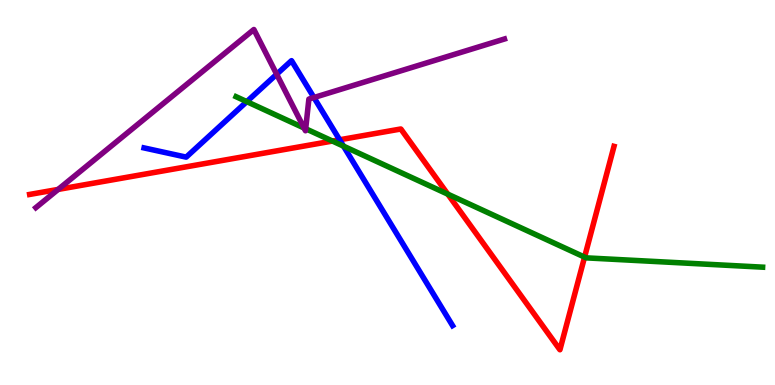[{'lines': ['blue', 'red'], 'intersections': [{'x': 4.38, 'y': 6.37}]}, {'lines': ['green', 'red'], 'intersections': [{'x': 4.29, 'y': 6.34}, {'x': 5.78, 'y': 4.96}, {'x': 7.54, 'y': 3.32}]}, {'lines': ['purple', 'red'], 'intersections': [{'x': 0.75, 'y': 5.08}]}, {'lines': ['blue', 'green'], 'intersections': [{'x': 3.18, 'y': 7.36}, {'x': 4.43, 'y': 6.2}]}, {'lines': ['blue', 'purple'], 'intersections': [{'x': 3.57, 'y': 8.07}, {'x': 4.05, 'y': 7.47}]}, {'lines': ['green', 'purple'], 'intersections': [{'x': 3.92, 'y': 6.68}, {'x': 3.94, 'y': 6.66}]}]